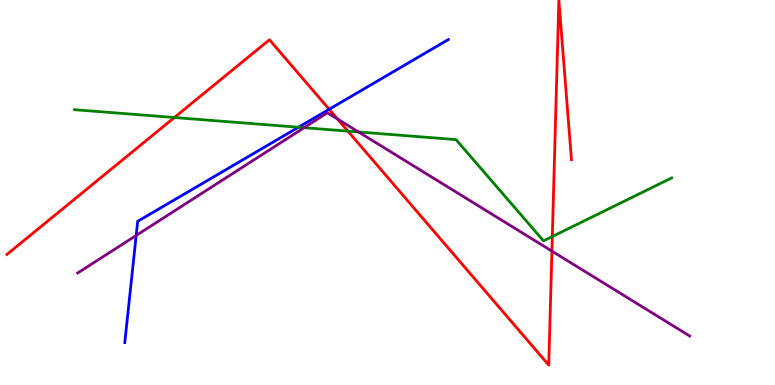[{'lines': ['blue', 'red'], 'intersections': [{'x': 4.25, 'y': 7.16}]}, {'lines': ['green', 'red'], 'intersections': [{'x': 2.25, 'y': 6.95}, {'x': 4.49, 'y': 6.59}, {'x': 7.13, 'y': 3.86}]}, {'lines': ['purple', 'red'], 'intersections': [{'x': 4.35, 'y': 6.91}, {'x': 7.12, 'y': 3.48}]}, {'lines': ['blue', 'green'], 'intersections': [{'x': 3.85, 'y': 6.69}]}, {'lines': ['blue', 'purple'], 'intersections': [{'x': 1.76, 'y': 3.88}]}, {'lines': ['green', 'purple'], 'intersections': [{'x': 3.92, 'y': 6.68}, {'x': 4.63, 'y': 6.57}]}]